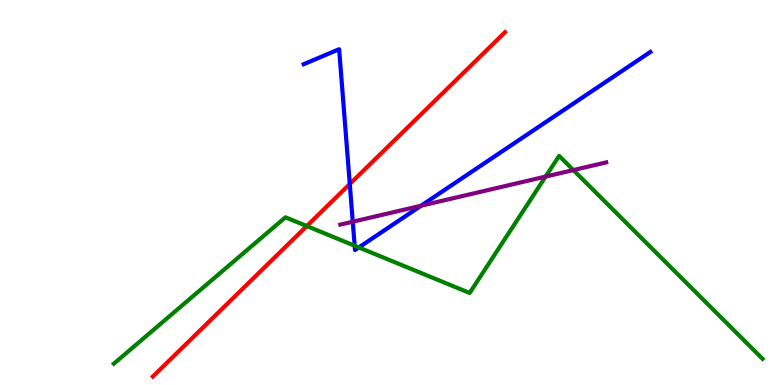[{'lines': ['blue', 'red'], 'intersections': [{'x': 4.51, 'y': 5.22}]}, {'lines': ['green', 'red'], 'intersections': [{'x': 3.96, 'y': 4.13}]}, {'lines': ['purple', 'red'], 'intersections': []}, {'lines': ['blue', 'green'], 'intersections': [{'x': 4.58, 'y': 3.62}, {'x': 4.63, 'y': 3.57}]}, {'lines': ['blue', 'purple'], 'intersections': [{'x': 4.55, 'y': 4.24}, {'x': 5.43, 'y': 4.66}]}, {'lines': ['green', 'purple'], 'intersections': [{'x': 7.04, 'y': 5.41}, {'x': 7.4, 'y': 5.58}]}]